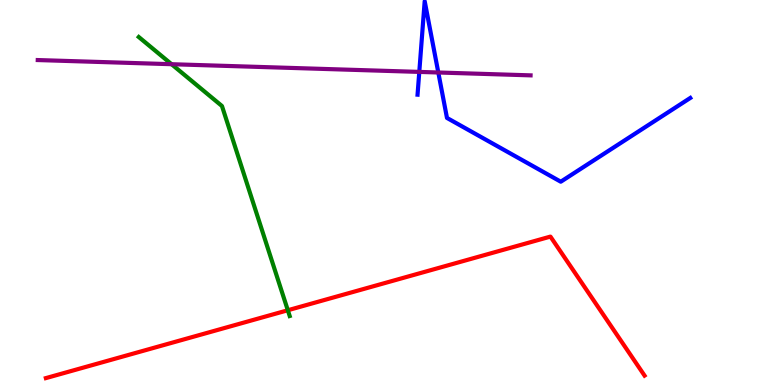[{'lines': ['blue', 'red'], 'intersections': []}, {'lines': ['green', 'red'], 'intersections': [{'x': 3.71, 'y': 1.94}]}, {'lines': ['purple', 'red'], 'intersections': []}, {'lines': ['blue', 'green'], 'intersections': []}, {'lines': ['blue', 'purple'], 'intersections': [{'x': 5.41, 'y': 8.13}, {'x': 5.66, 'y': 8.12}]}, {'lines': ['green', 'purple'], 'intersections': [{'x': 2.21, 'y': 8.33}]}]